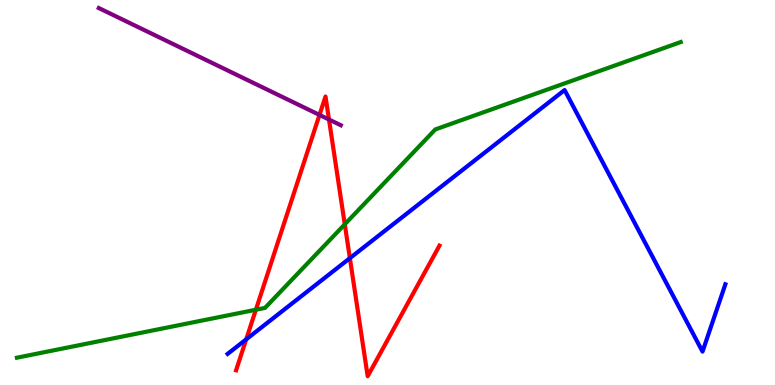[{'lines': ['blue', 'red'], 'intersections': [{'x': 3.18, 'y': 1.19}, {'x': 4.51, 'y': 3.29}]}, {'lines': ['green', 'red'], 'intersections': [{'x': 3.3, 'y': 1.95}, {'x': 4.45, 'y': 4.17}]}, {'lines': ['purple', 'red'], 'intersections': [{'x': 4.12, 'y': 7.02}, {'x': 4.24, 'y': 6.9}]}, {'lines': ['blue', 'green'], 'intersections': []}, {'lines': ['blue', 'purple'], 'intersections': []}, {'lines': ['green', 'purple'], 'intersections': []}]